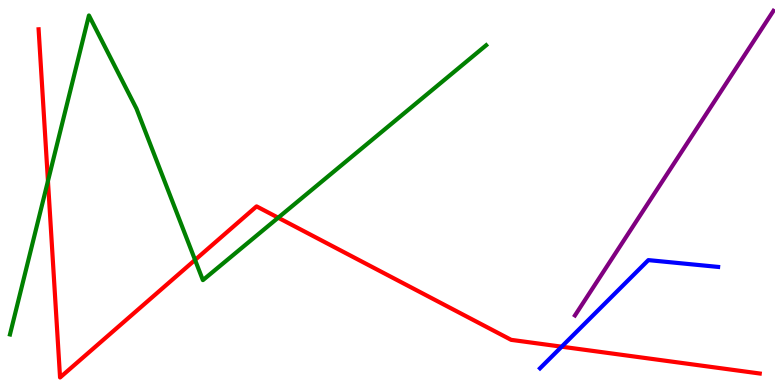[{'lines': ['blue', 'red'], 'intersections': [{'x': 7.25, 'y': 0.995}]}, {'lines': ['green', 'red'], 'intersections': [{'x': 0.619, 'y': 5.3}, {'x': 2.52, 'y': 3.25}, {'x': 3.59, 'y': 4.35}]}, {'lines': ['purple', 'red'], 'intersections': []}, {'lines': ['blue', 'green'], 'intersections': []}, {'lines': ['blue', 'purple'], 'intersections': []}, {'lines': ['green', 'purple'], 'intersections': []}]